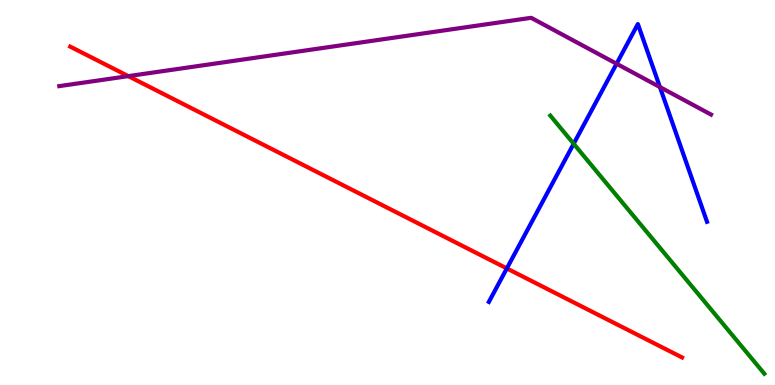[{'lines': ['blue', 'red'], 'intersections': [{'x': 6.54, 'y': 3.03}]}, {'lines': ['green', 'red'], 'intersections': []}, {'lines': ['purple', 'red'], 'intersections': [{'x': 1.66, 'y': 8.02}]}, {'lines': ['blue', 'green'], 'intersections': [{'x': 7.4, 'y': 6.27}]}, {'lines': ['blue', 'purple'], 'intersections': [{'x': 7.96, 'y': 8.34}, {'x': 8.51, 'y': 7.74}]}, {'lines': ['green', 'purple'], 'intersections': []}]